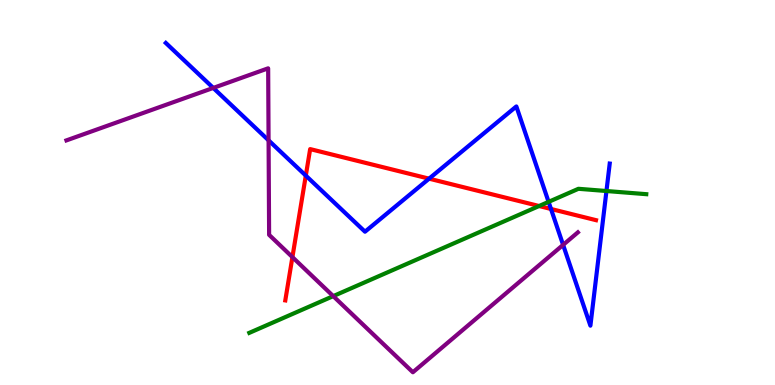[{'lines': ['blue', 'red'], 'intersections': [{'x': 3.95, 'y': 5.44}, {'x': 5.54, 'y': 5.36}, {'x': 7.11, 'y': 4.57}]}, {'lines': ['green', 'red'], 'intersections': [{'x': 6.96, 'y': 4.65}]}, {'lines': ['purple', 'red'], 'intersections': [{'x': 3.77, 'y': 3.32}]}, {'lines': ['blue', 'green'], 'intersections': [{'x': 7.08, 'y': 4.76}, {'x': 7.83, 'y': 5.04}]}, {'lines': ['blue', 'purple'], 'intersections': [{'x': 2.75, 'y': 7.72}, {'x': 3.47, 'y': 6.35}, {'x': 7.27, 'y': 3.64}]}, {'lines': ['green', 'purple'], 'intersections': [{'x': 4.3, 'y': 2.31}]}]